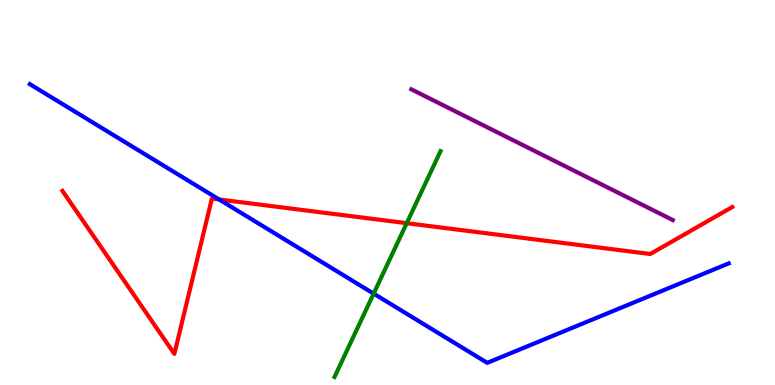[{'lines': ['blue', 'red'], 'intersections': [{'x': 2.83, 'y': 4.82}]}, {'lines': ['green', 'red'], 'intersections': [{'x': 5.25, 'y': 4.2}]}, {'lines': ['purple', 'red'], 'intersections': []}, {'lines': ['blue', 'green'], 'intersections': [{'x': 4.82, 'y': 2.37}]}, {'lines': ['blue', 'purple'], 'intersections': []}, {'lines': ['green', 'purple'], 'intersections': []}]